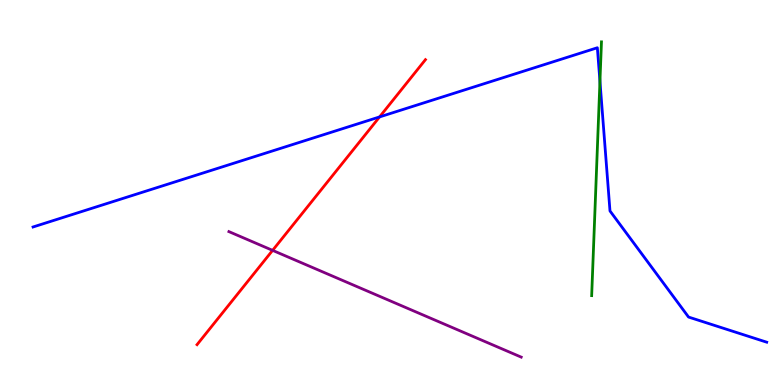[{'lines': ['blue', 'red'], 'intersections': [{'x': 4.9, 'y': 6.96}]}, {'lines': ['green', 'red'], 'intersections': []}, {'lines': ['purple', 'red'], 'intersections': [{'x': 3.52, 'y': 3.5}]}, {'lines': ['blue', 'green'], 'intersections': [{'x': 7.74, 'y': 7.89}]}, {'lines': ['blue', 'purple'], 'intersections': []}, {'lines': ['green', 'purple'], 'intersections': []}]